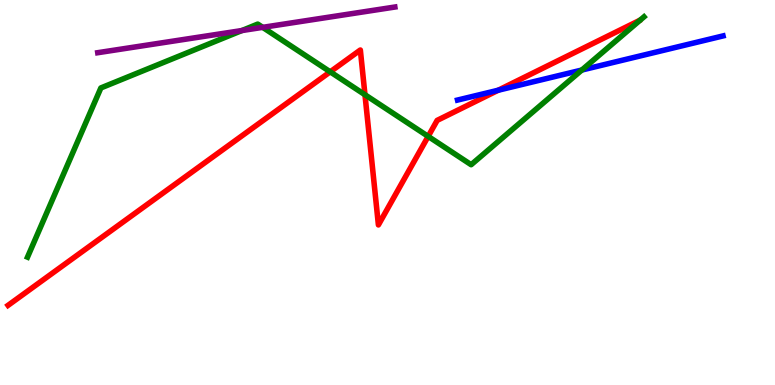[{'lines': ['blue', 'red'], 'intersections': [{'x': 6.43, 'y': 7.66}]}, {'lines': ['green', 'red'], 'intersections': [{'x': 4.26, 'y': 8.13}, {'x': 4.71, 'y': 7.54}, {'x': 5.52, 'y': 6.46}]}, {'lines': ['purple', 'red'], 'intersections': []}, {'lines': ['blue', 'green'], 'intersections': [{'x': 7.51, 'y': 8.18}]}, {'lines': ['blue', 'purple'], 'intersections': []}, {'lines': ['green', 'purple'], 'intersections': [{'x': 3.12, 'y': 9.21}, {'x': 3.39, 'y': 9.29}]}]